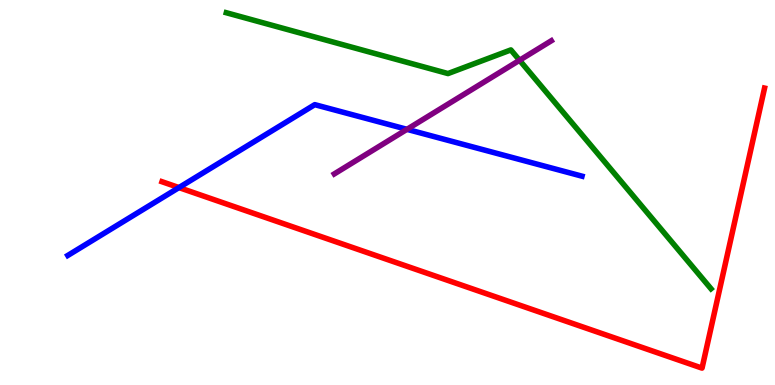[{'lines': ['blue', 'red'], 'intersections': [{'x': 2.31, 'y': 5.13}]}, {'lines': ['green', 'red'], 'intersections': []}, {'lines': ['purple', 'red'], 'intersections': []}, {'lines': ['blue', 'green'], 'intersections': []}, {'lines': ['blue', 'purple'], 'intersections': [{'x': 5.25, 'y': 6.64}]}, {'lines': ['green', 'purple'], 'intersections': [{'x': 6.7, 'y': 8.43}]}]